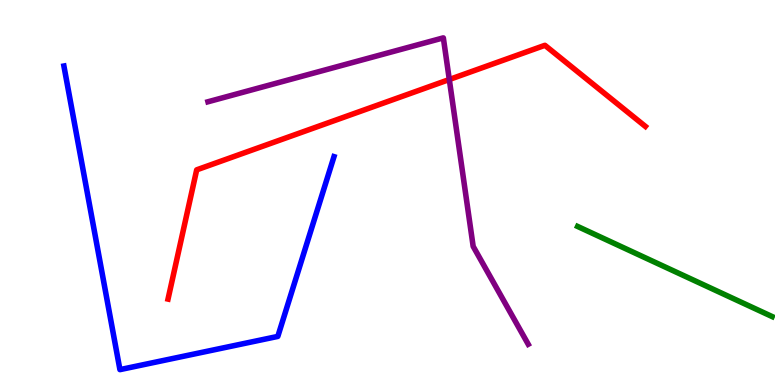[{'lines': ['blue', 'red'], 'intersections': []}, {'lines': ['green', 'red'], 'intersections': []}, {'lines': ['purple', 'red'], 'intersections': [{'x': 5.8, 'y': 7.93}]}, {'lines': ['blue', 'green'], 'intersections': []}, {'lines': ['blue', 'purple'], 'intersections': []}, {'lines': ['green', 'purple'], 'intersections': []}]